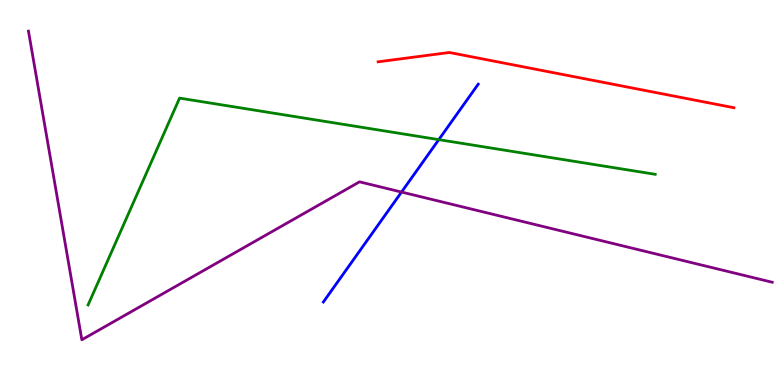[{'lines': ['blue', 'red'], 'intersections': []}, {'lines': ['green', 'red'], 'intersections': []}, {'lines': ['purple', 'red'], 'intersections': []}, {'lines': ['blue', 'green'], 'intersections': [{'x': 5.66, 'y': 6.37}]}, {'lines': ['blue', 'purple'], 'intersections': [{'x': 5.18, 'y': 5.01}]}, {'lines': ['green', 'purple'], 'intersections': []}]